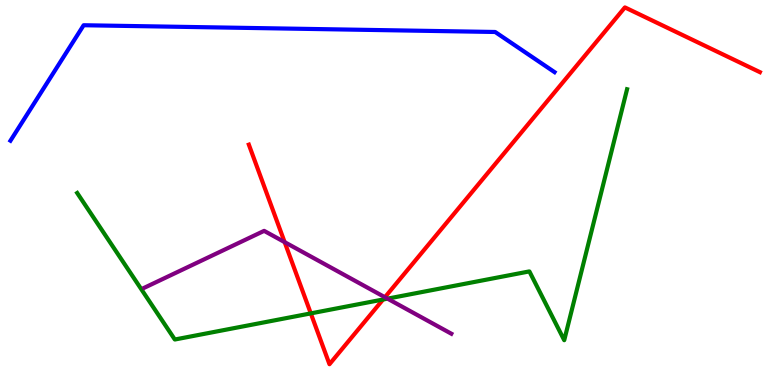[{'lines': ['blue', 'red'], 'intersections': []}, {'lines': ['green', 'red'], 'intersections': [{'x': 4.01, 'y': 1.86}, {'x': 4.94, 'y': 2.22}]}, {'lines': ['purple', 'red'], 'intersections': [{'x': 3.67, 'y': 3.71}, {'x': 4.97, 'y': 2.28}]}, {'lines': ['blue', 'green'], 'intersections': []}, {'lines': ['blue', 'purple'], 'intersections': []}, {'lines': ['green', 'purple'], 'intersections': [{'x': 5.0, 'y': 2.24}]}]